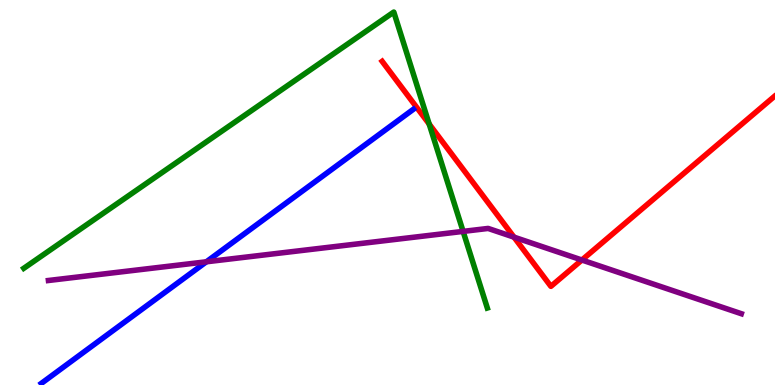[{'lines': ['blue', 'red'], 'intersections': []}, {'lines': ['green', 'red'], 'intersections': [{'x': 5.54, 'y': 6.78}]}, {'lines': ['purple', 'red'], 'intersections': [{'x': 6.63, 'y': 3.84}, {'x': 7.51, 'y': 3.25}]}, {'lines': ['blue', 'green'], 'intersections': []}, {'lines': ['blue', 'purple'], 'intersections': [{'x': 2.66, 'y': 3.2}]}, {'lines': ['green', 'purple'], 'intersections': [{'x': 5.98, 'y': 3.99}]}]